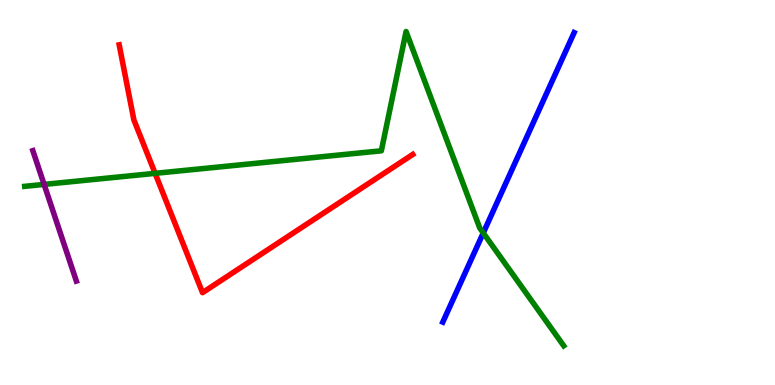[{'lines': ['blue', 'red'], 'intersections': []}, {'lines': ['green', 'red'], 'intersections': [{'x': 2.0, 'y': 5.5}]}, {'lines': ['purple', 'red'], 'intersections': []}, {'lines': ['blue', 'green'], 'intersections': [{'x': 6.24, 'y': 3.95}]}, {'lines': ['blue', 'purple'], 'intersections': []}, {'lines': ['green', 'purple'], 'intersections': [{'x': 0.569, 'y': 5.21}]}]